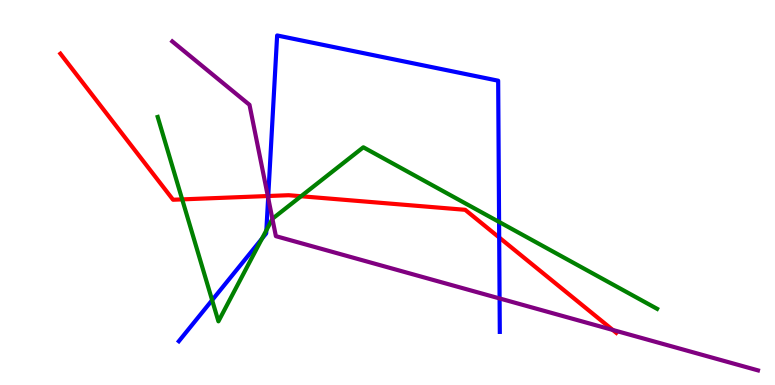[{'lines': ['blue', 'red'], 'intersections': [{'x': 3.46, 'y': 4.91}, {'x': 6.44, 'y': 3.83}]}, {'lines': ['green', 'red'], 'intersections': [{'x': 2.35, 'y': 4.82}, {'x': 3.88, 'y': 4.9}]}, {'lines': ['purple', 'red'], 'intersections': [{'x': 3.46, 'y': 4.91}, {'x': 7.91, 'y': 1.43}]}, {'lines': ['blue', 'green'], 'intersections': [{'x': 2.74, 'y': 2.2}, {'x': 3.38, 'y': 3.8}, {'x': 3.44, 'y': 4.02}, {'x': 6.44, 'y': 4.24}]}, {'lines': ['blue', 'purple'], 'intersections': [{'x': 3.46, 'y': 4.86}, {'x': 6.45, 'y': 2.25}]}, {'lines': ['green', 'purple'], 'intersections': [{'x': 3.51, 'y': 4.32}]}]